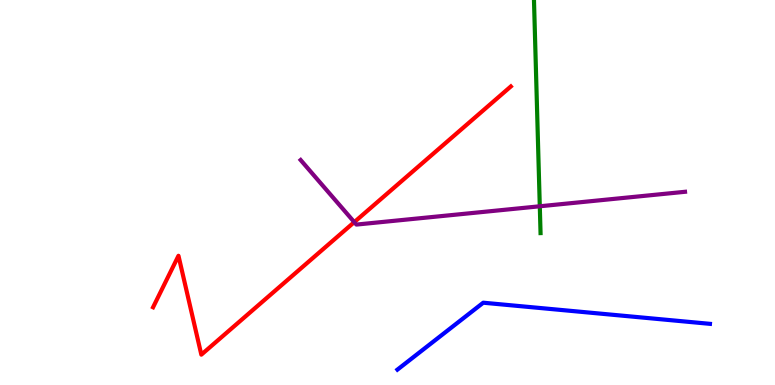[{'lines': ['blue', 'red'], 'intersections': []}, {'lines': ['green', 'red'], 'intersections': []}, {'lines': ['purple', 'red'], 'intersections': [{'x': 4.57, 'y': 4.23}]}, {'lines': ['blue', 'green'], 'intersections': []}, {'lines': ['blue', 'purple'], 'intersections': []}, {'lines': ['green', 'purple'], 'intersections': [{'x': 6.97, 'y': 4.64}]}]